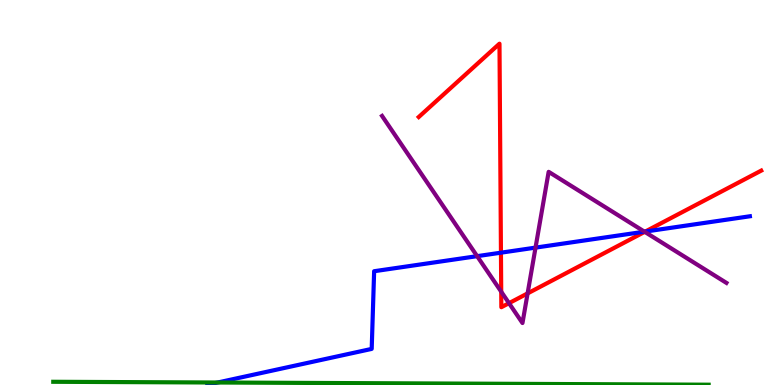[{'lines': ['blue', 'red'], 'intersections': [{'x': 6.46, 'y': 3.44}, {'x': 8.33, 'y': 3.98}]}, {'lines': ['green', 'red'], 'intersections': []}, {'lines': ['purple', 'red'], 'intersections': [{'x': 6.47, 'y': 2.42}, {'x': 6.57, 'y': 2.13}, {'x': 6.81, 'y': 2.38}, {'x': 8.32, 'y': 3.98}]}, {'lines': ['blue', 'green'], 'intersections': [{'x': 2.81, 'y': 0.0645}]}, {'lines': ['blue', 'purple'], 'intersections': [{'x': 6.16, 'y': 3.35}, {'x': 6.91, 'y': 3.57}, {'x': 8.32, 'y': 3.98}]}, {'lines': ['green', 'purple'], 'intersections': []}]